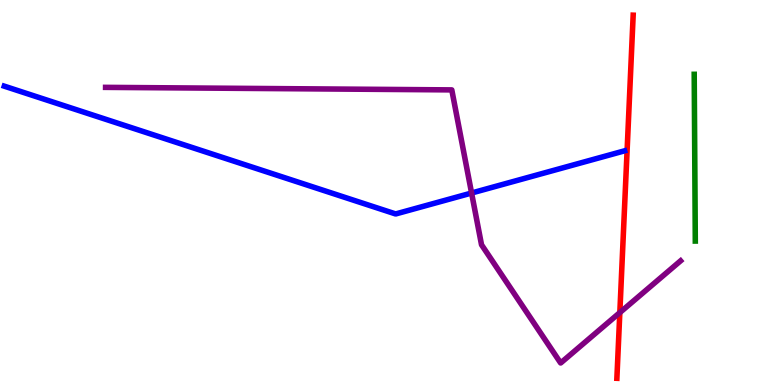[{'lines': ['blue', 'red'], 'intersections': []}, {'lines': ['green', 'red'], 'intersections': []}, {'lines': ['purple', 'red'], 'intersections': [{'x': 8.0, 'y': 1.88}]}, {'lines': ['blue', 'green'], 'intersections': []}, {'lines': ['blue', 'purple'], 'intersections': [{'x': 6.08, 'y': 4.99}]}, {'lines': ['green', 'purple'], 'intersections': []}]